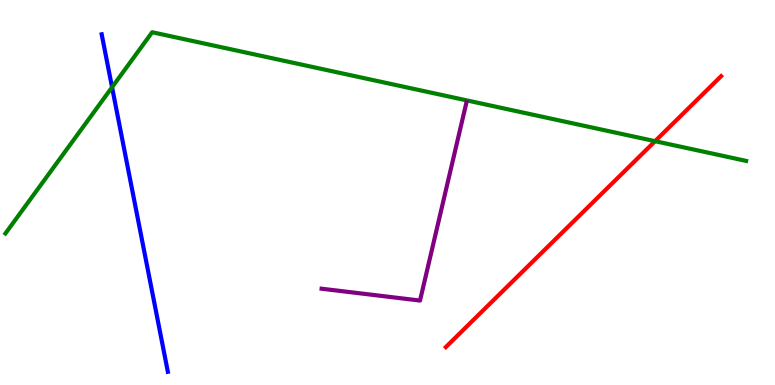[{'lines': ['blue', 'red'], 'intersections': []}, {'lines': ['green', 'red'], 'intersections': [{'x': 8.45, 'y': 6.33}]}, {'lines': ['purple', 'red'], 'intersections': []}, {'lines': ['blue', 'green'], 'intersections': [{'x': 1.45, 'y': 7.73}]}, {'lines': ['blue', 'purple'], 'intersections': []}, {'lines': ['green', 'purple'], 'intersections': []}]